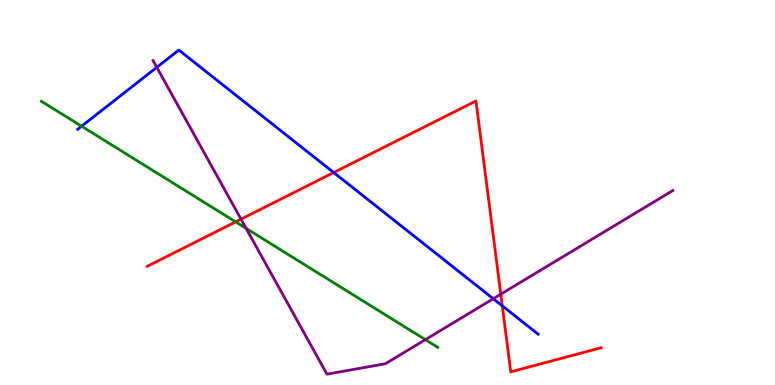[{'lines': ['blue', 'red'], 'intersections': [{'x': 4.31, 'y': 5.52}, {'x': 6.48, 'y': 2.06}]}, {'lines': ['green', 'red'], 'intersections': [{'x': 3.04, 'y': 4.24}]}, {'lines': ['purple', 'red'], 'intersections': [{'x': 3.11, 'y': 4.31}, {'x': 6.46, 'y': 2.36}]}, {'lines': ['blue', 'green'], 'intersections': [{'x': 1.05, 'y': 6.72}]}, {'lines': ['blue', 'purple'], 'intersections': [{'x': 2.02, 'y': 8.25}, {'x': 6.36, 'y': 2.24}]}, {'lines': ['green', 'purple'], 'intersections': [{'x': 3.18, 'y': 4.07}, {'x': 5.49, 'y': 1.18}]}]